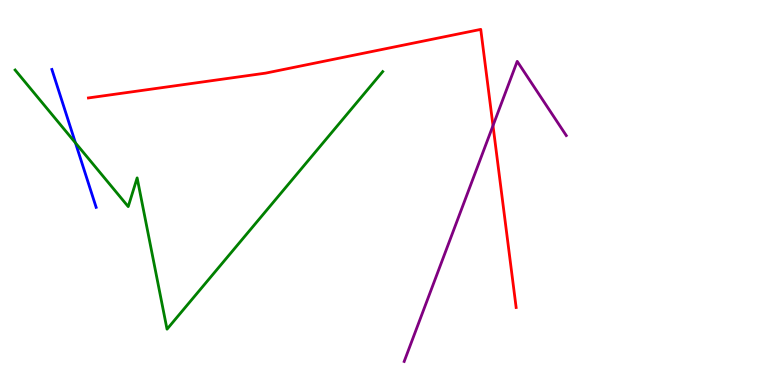[{'lines': ['blue', 'red'], 'intersections': []}, {'lines': ['green', 'red'], 'intersections': []}, {'lines': ['purple', 'red'], 'intersections': [{'x': 6.36, 'y': 6.74}]}, {'lines': ['blue', 'green'], 'intersections': [{'x': 0.974, 'y': 6.29}]}, {'lines': ['blue', 'purple'], 'intersections': []}, {'lines': ['green', 'purple'], 'intersections': []}]